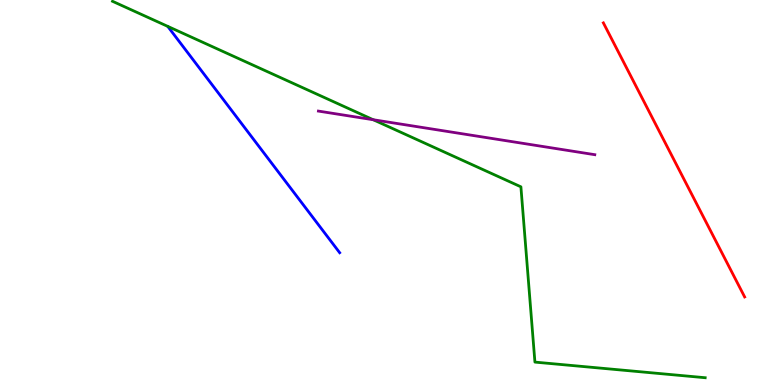[{'lines': ['blue', 'red'], 'intersections': []}, {'lines': ['green', 'red'], 'intersections': []}, {'lines': ['purple', 'red'], 'intersections': []}, {'lines': ['blue', 'green'], 'intersections': []}, {'lines': ['blue', 'purple'], 'intersections': []}, {'lines': ['green', 'purple'], 'intersections': [{'x': 4.82, 'y': 6.89}]}]